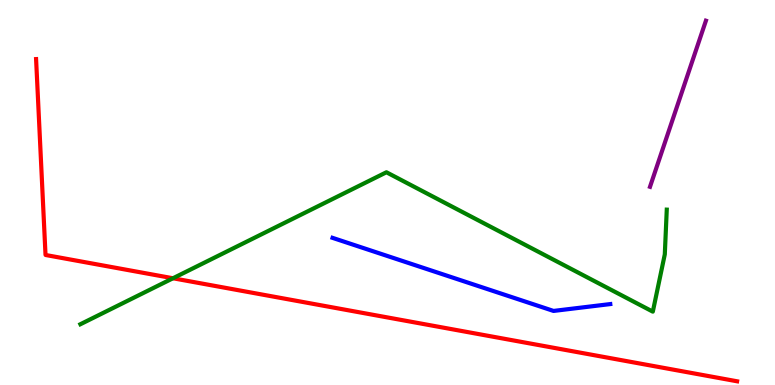[{'lines': ['blue', 'red'], 'intersections': []}, {'lines': ['green', 'red'], 'intersections': [{'x': 2.23, 'y': 2.77}]}, {'lines': ['purple', 'red'], 'intersections': []}, {'lines': ['blue', 'green'], 'intersections': []}, {'lines': ['blue', 'purple'], 'intersections': []}, {'lines': ['green', 'purple'], 'intersections': []}]